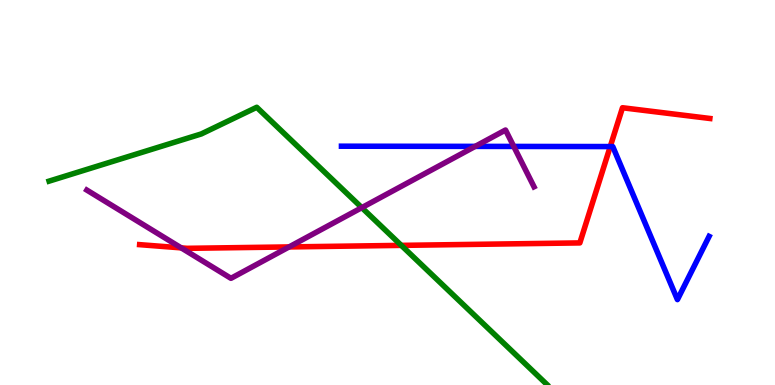[{'lines': ['blue', 'red'], 'intersections': [{'x': 7.87, 'y': 6.19}]}, {'lines': ['green', 'red'], 'intersections': [{'x': 5.18, 'y': 3.63}]}, {'lines': ['purple', 'red'], 'intersections': [{'x': 2.34, 'y': 3.56}, {'x': 3.73, 'y': 3.59}]}, {'lines': ['blue', 'green'], 'intersections': []}, {'lines': ['blue', 'purple'], 'intersections': [{'x': 6.13, 'y': 6.2}, {'x': 6.63, 'y': 6.2}]}, {'lines': ['green', 'purple'], 'intersections': [{'x': 4.67, 'y': 4.61}]}]